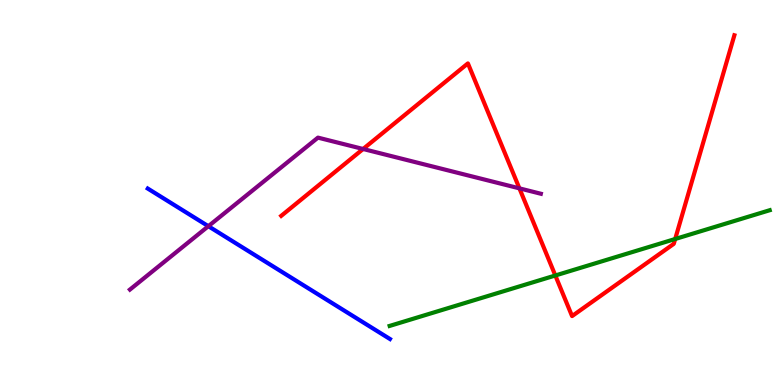[{'lines': ['blue', 'red'], 'intersections': []}, {'lines': ['green', 'red'], 'intersections': [{'x': 7.17, 'y': 2.84}, {'x': 8.71, 'y': 3.79}]}, {'lines': ['purple', 'red'], 'intersections': [{'x': 4.69, 'y': 6.13}, {'x': 6.7, 'y': 5.11}]}, {'lines': ['blue', 'green'], 'intersections': []}, {'lines': ['blue', 'purple'], 'intersections': [{'x': 2.69, 'y': 4.12}]}, {'lines': ['green', 'purple'], 'intersections': []}]